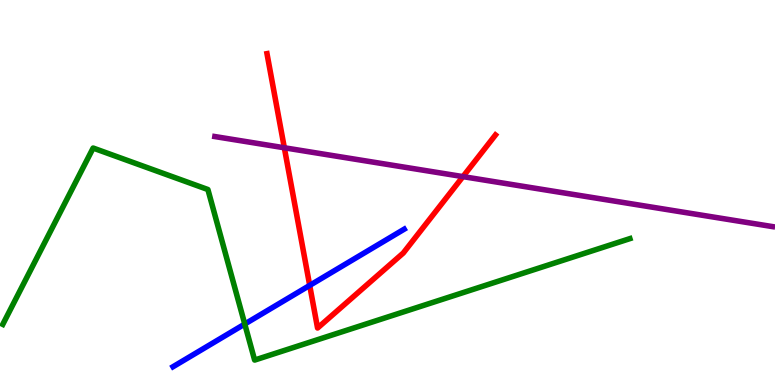[{'lines': ['blue', 'red'], 'intersections': [{'x': 4.0, 'y': 2.59}]}, {'lines': ['green', 'red'], 'intersections': []}, {'lines': ['purple', 'red'], 'intersections': [{'x': 3.67, 'y': 6.16}, {'x': 5.97, 'y': 5.41}]}, {'lines': ['blue', 'green'], 'intersections': [{'x': 3.16, 'y': 1.58}]}, {'lines': ['blue', 'purple'], 'intersections': []}, {'lines': ['green', 'purple'], 'intersections': []}]